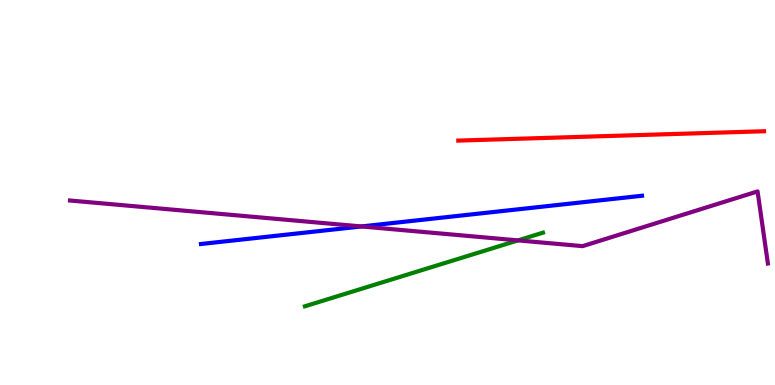[{'lines': ['blue', 'red'], 'intersections': []}, {'lines': ['green', 'red'], 'intersections': []}, {'lines': ['purple', 'red'], 'intersections': []}, {'lines': ['blue', 'green'], 'intersections': []}, {'lines': ['blue', 'purple'], 'intersections': [{'x': 4.66, 'y': 4.12}]}, {'lines': ['green', 'purple'], 'intersections': [{'x': 6.68, 'y': 3.76}]}]